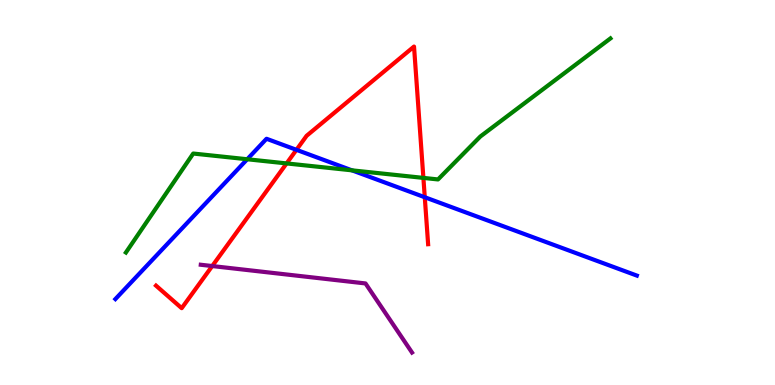[{'lines': ['blue', 'red'], 'intersections': [{'x': 3.83, 'y': 6.11}, {'x': 5.48, 'y': 4.88}]}, {'lines': ['green', 'red'], 'intersections': [{'x': 3.7, 'y': 5.76}, {'x': 5.46, 'y': 5.38}]}, {'lines': ['purple', 'red'], 'intersections': [{'x': 2.74, 'y': 3.09}]}, {'lines': ['blue', 'green'], 'intersections': [{'x': 3.19, 'y': 5.86}, {'x': 4.54, 'y': 5.58}]}, {'lines': ['blue', 'purple'], 'intersections': []}, {'lines': ['green', 'purple'], 'intersections': []}]